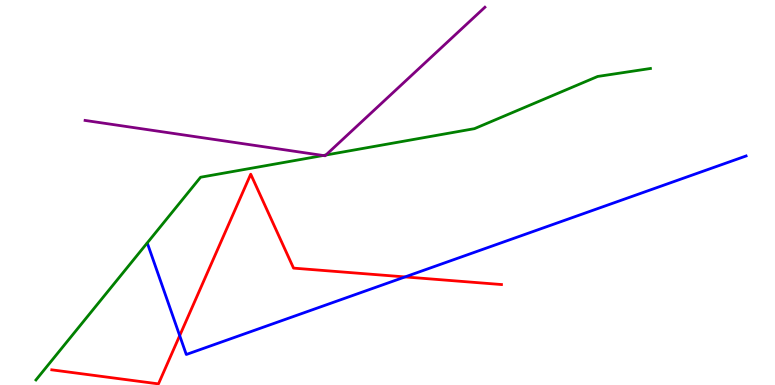[{'lines': ['blue', 'red'], 'intersections': [{'x': 2.32, 'y': 1.28}, {'x': 5.23, 'y': 2.81}]}, {'lines': ['green', 'red'], 'intersections': []}, {'lines': ['purple', 'red'], 'intersections': []}, {'lines': ['blue', 'green'], 'intersections': []}, {'lines': ['blue', 'purple'], 'intersections': []}, {'lines': ['green', 'purple'], 'intersections': [{'x': 4.17, 'y': 5.96}, {'x': 4.2, 'y': 5.97}]}]